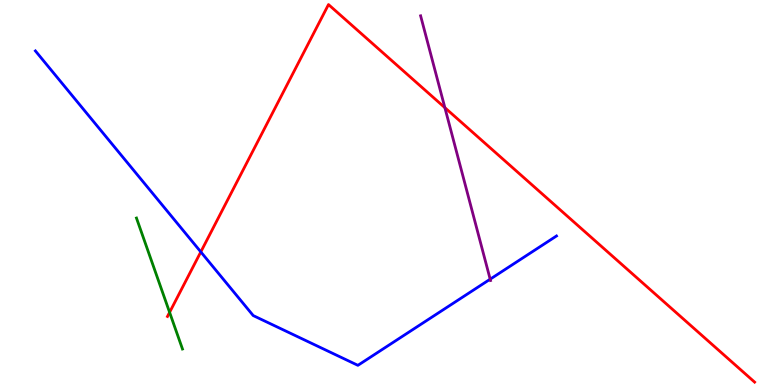[{'lines': ['blue', 'red'], 'intersections': [{'x': 2.59, 'y': 3.46}]}, {'lines': ['green', 'red'], 'intersections': [{'x': 2.19, 'y': 1.89}]}, {'lines': ['purple', 'red'], 'intersections': [{'x': 5.74, 'y': 7.2}]}, {'lines': ['blue', 'green'], 'intersections': []}, {'lines': ['blue', 'purple'], 'intersections': [{'x': 6.32, 'y': 2.75}]}, {'lines': ['green', 'purple'], 'intersections': []}]